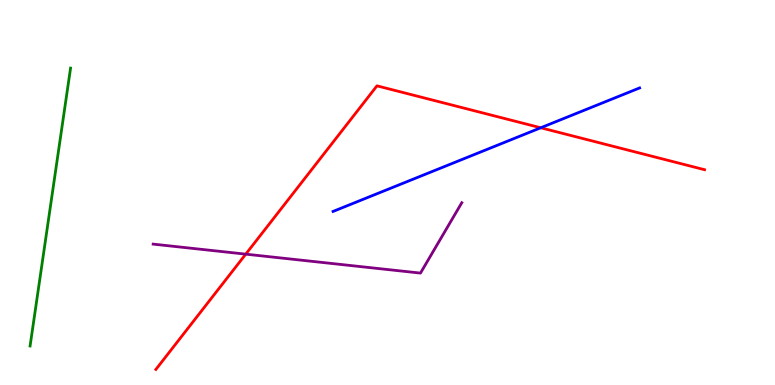[{'lines': ['blue', 'red'], 'intersections': [{'x': 6.98, 'y': 6.68}]}, {'lines': ['green', 'red'], 'intersections': []}, {'lines': ['purple', 'red'], 'intersections': [{'x': 3.17, 'y': 3.4}]}, {'lines': ['blue', 'green'], 'intersections': []}, {'lines': ['blue', 'purple'], 'intersections': []}, {'lines': ['green', 'purple'], 'intersections': []}]